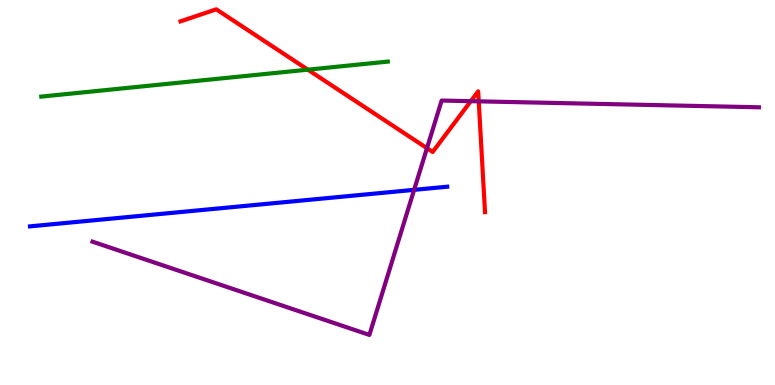[{'lines': ['blue', 'red'], 'intersections': []}, {'lines': ['green', 'red'], 'intersections': [{'x': 3.97, 'y': 8.19}]}, {'lines': ['purple', 'red'], 'intersections': [{'x': 5.51, 'y': 6.15}, {'x': 6.07, 'y': 7.37}, {'x': 6.18, 'y': 7.37}]}, {'lines': ['blue', 'green'], 'intersections': []}, {'lines': ['blue', 'purple'], 'intersections': [{'x': 5.34, 'y': 5.07}]}, {'lines': ['green', 'purple'], 'intersections': []}]